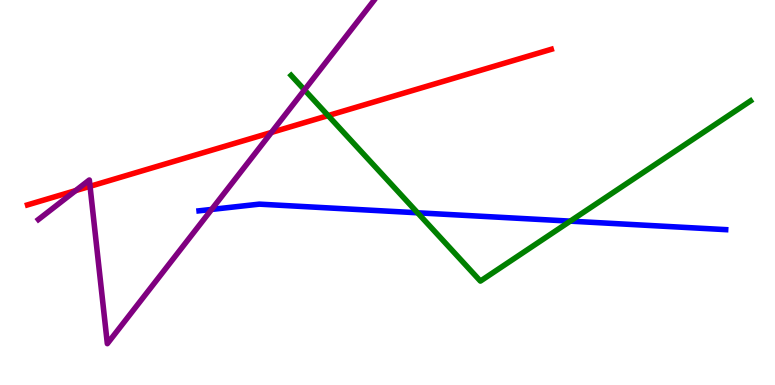[{'lines': ['blue', 'red'], 'intersections': []}, {'lines': ['green', 'red'], 'intersections': [{'x': 4.23, 'y': 7.0}]}, {'lines': ['purple', 'red'], 'intersections': [{'x': 0.976, 'y': 5.05}, {'x': 1.16, 'y': 5.16}, {'x': 3.5, 'y': 6.56}]}, {'lines': ['blue', 'green'], 'intersections': [{'x': 5.39, 'y': 4.47}, {'x': 7.36, 'y': 4.26}]}, {'lines': ['blue', 'purple'], 'intersections': [{'x': 2.73, 'y': 4.56}]}, {'lines': ['green', 'purple'], 'intersections': [{'x': 3.93, 'y': 7.67}]}]